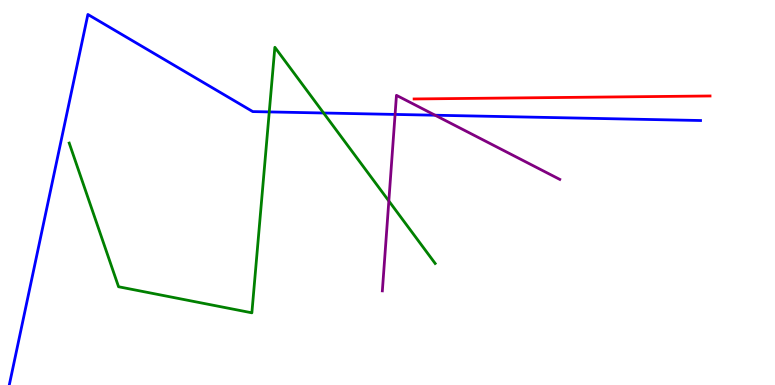[{'lines': ['blue', 'red'], 'intersections': []}, {'lines': ['green', 'red'], 'intersections': []}, {'lines': ['purple', 'red'], 'intersections': []}, {'lines': ['blue', 'green'], 'intersections': [{'x': 3.47, 'y': 7.09}, {'x': 4.18, 'y': 7.06}]}, {'lines': ['blue', 'purple'], 'intersections': [{'x': 5.1, 'y': 7.03}, {'x': 5.61, 'y': 7.01}]}, {'lines': ['green', 'purple'], 'intersections': [{'x': 5.02, 'y': 4.78}]}]